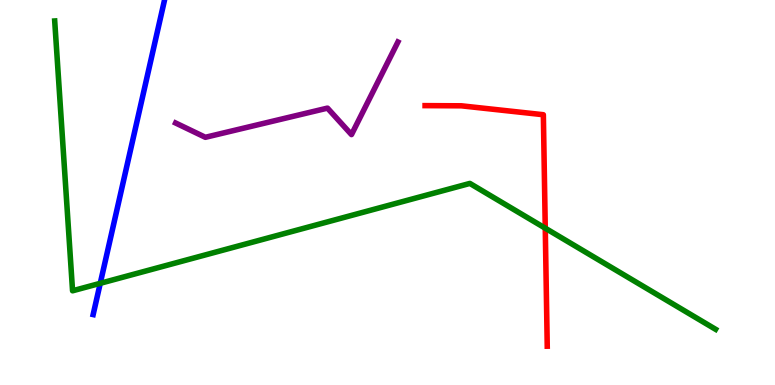[{'lines': ['blue', 'red'], 'intersections': []}, {'lines': ['green', 'red'], 'intersections': [{'x': 7.04, 'y': 4.07}]}, {'lines': ['purple', 'red'], 'intersections': []}, {'lines': ['blue', 'green'], 'intersections': [{'x': 1.29, 'y': 2.64}]}, {'lines': ['blue', 'purple'], 'intersections': []}, {'lines': ['green', 'purple'], 'intersections': []}]